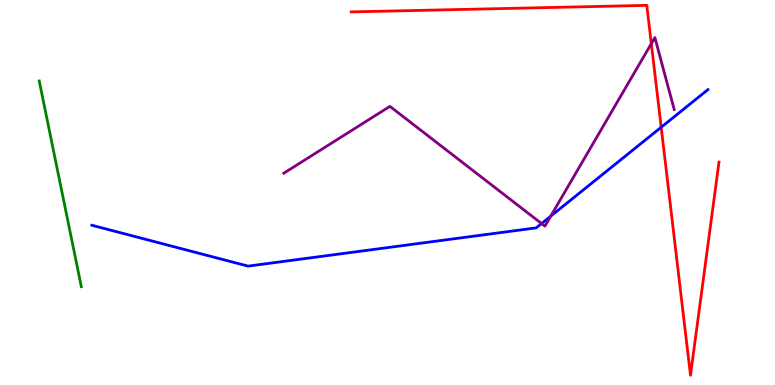[{'lines': ['blue', 'red'], 'intersections': [{'x': 8.53, 'y': 6.69}]}, {'lines': ['green', 'red'], 'intersections': []}, {'lines': ['purple', 'red'], 'intersections': [{'x': 8.4, 'y': 8.87}]}, {'lines': ['blue', 'green'], 'intersections': []}, {'lines': ['blue', 'purple'], 'intersections': [{'x': 6.99, 'y': 4.19}, {'x': 7.11, 'y': 4.39}]}, {'lines': ['green', 'purple'], 'intersections': []}]